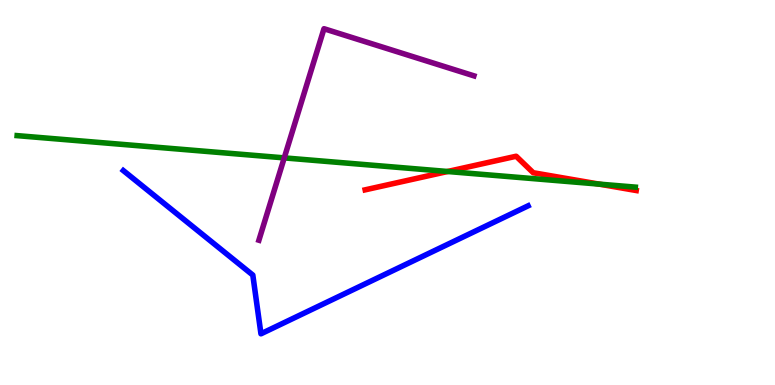[{'lines': ['blue', 'red'], 'intersections': []}, {'lines': ['green', 'red'], 'intersections': [{'x': 5.78, 'y': 5.55}, {'x': 7.73, 'y': 5.22}]}, {'lines': ['purple', 'red'], 'intersections': []}, {'lines': ['blue', 'green'], 'intersections': []}, {'lines': ['blue', 'purple'], 'intersections': []}, {'lines': ['green', 'purple'], 'intersections': [{'x': 3.67, 'y': 5.9}]}]